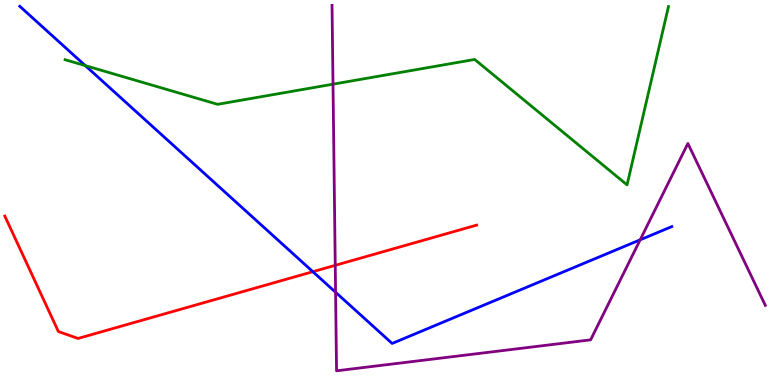[{'lines': ['blue', 'red'], 'intersections': [{'x': 4.04, 'y': 2.94}]}, {'lines': ['green', 'red'], 'intersections': []}, {'lines': ['purple', 'red'], 'intersections': [{'x': 4.33, 'y': 3.11}]}, {'lines': ['blue', 'green'], 'intersections': [{'x': 1.1, 'y': 8.3}]}, {'lines': ['blue', 'purple'], 'intersections': [{'x': 4.33, 'y': 2.41}, {'x': 8.26, 'y': 3.77}]}, {'lines': ['green', 'purple'], 'intersections': [{'x': 4.3, 'y': 7.81}]}]